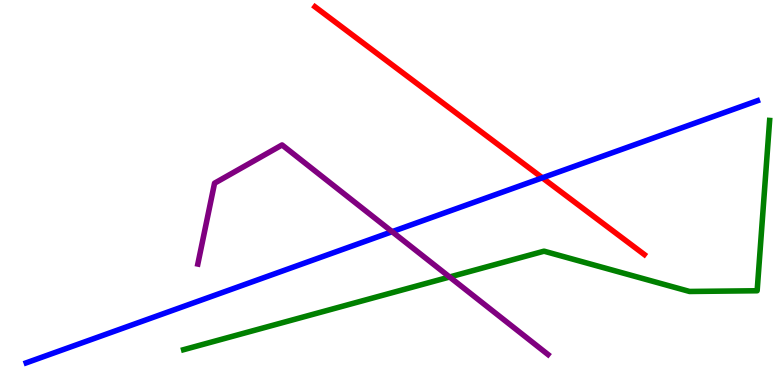[{'lines': ['blue', 'red'], 'intersections': [{'x': 7.0, 'y': 5.38}]}, {'lines': ['green', 'red'], 'intersections': []}, {'lines': ['purple', 'red'], 'intersections': []}, {'lines': ['blue', 'green'], 'intersections': []}, {'lines': ['blue', 'purple'], 'intersections': [{'x': 5.06, 'y': 3.98}]}, {'lines': ['green', 'purple'], 'intersections': [{'x': 5.8, 'y': 2.81}]}]